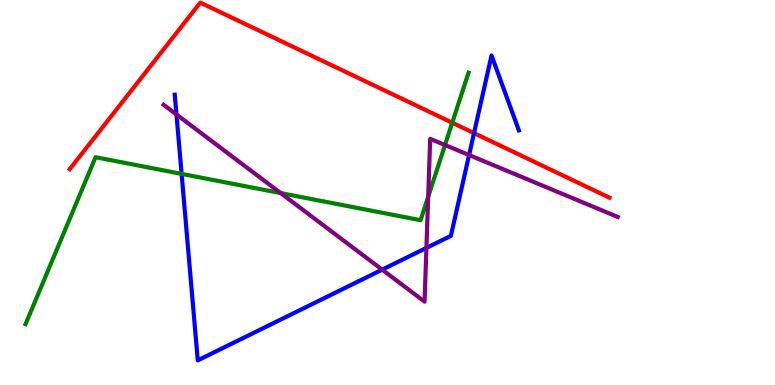[{'lines': ['blue', 'red'], 'intersections': [{'x': 6.12, 'y': 6.54}]}, {'lines': ['green', 'red'], 'intersections': [{'x': 5.84, 'y': 6.81}]}, {'lines': ['purple', 'red'], 'intersections': []}, {'lines': ['blue', 'green'], 'intersections': [{'x': 2.34, 'y': 5.48}]}, {'lines': ['blue', 'purple'], 'intersections': [{'x': 2.28, 'y': 7.03}, {'x': 4.93, 'y': 3.0}, {'x': 5.5, 'y': 3.56}, {'x': 6.05, 'y': 5.97}]}, {'lines': ['green', 'purple'], 'intersections': [{'x': 3.62, 'y': 4.98}, {'x': 5.52, 'y': 4.89}, {'x': 5.74, 'y': 6.23}]}]